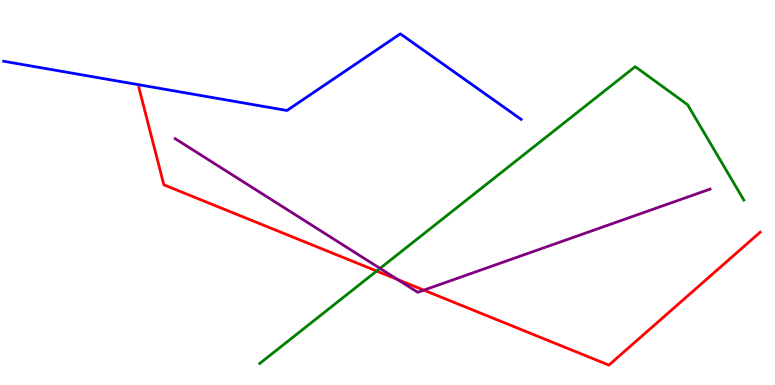[{'lines': ['blue', 'red'], 'intersections': []}, {'lines': ['green', 'red'], 'intersections': [{'x': 4.86, 'y': 2.96}]}, {'lines': ['purple', 'red'], 'intersections': [{'x': 5.13, 'y': 2.74}, {'x': 5.47, 'y': 2.46}]}, {'lines': ['blue', 'green'], 'intersections': []}, {'lines': ['blue', 'purple'], 'intersections': []}, {'lines': ['green', 'purple'], 'intersections': [{'x': 4.9, 'y': 3.03}]}]